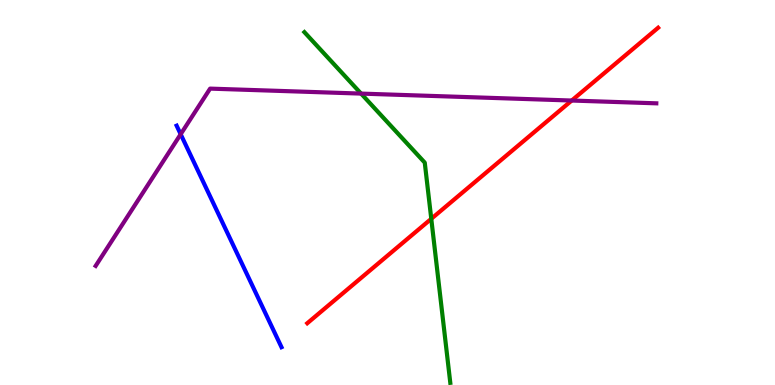[{'lines': ['blue', 'red'], 'intersections': []}, {'lines': ['green', 'red'], 'intersections': [{'x': 5.56, 'y': 4.32}]}, {'lines': ['purple', 'red'], 'intersections': [{'x': 7.38, 'y': 7.39}]}, {'lines': ['blue', 'green'], 'intersections': []}, {'lines': ['blue', 'purple'], 'intersections': [{'x': 2.33, 'y': 6.51}]}, {'lines': ['green', 'purple'], 'intersections': [{'x': 4.66, 'y': 7.57}]}]